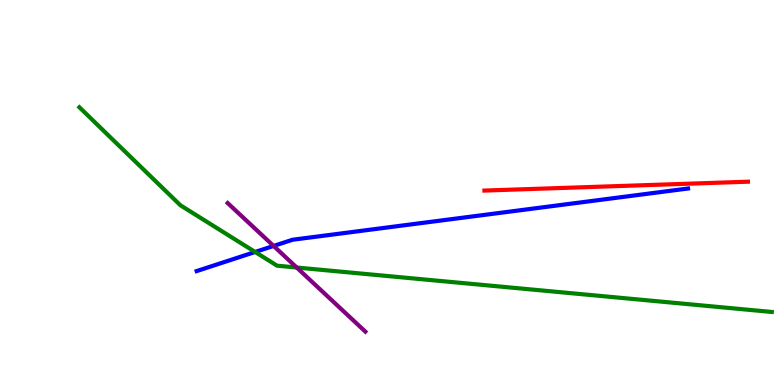[{'lines': ['blue', 'red'], 'intersections': []}, {'lines': ['green', 'red'], 'intersections': []}, {'lines': ['purple', 'red'], 'intersections': []}, {'lines': ['blue', 'green'], 'intersections': [{'x': 3.29, 'y': 3.46}]}, {'lines': ['blue', 'purple'], 'intersections': [{'x': 3.53, 'y': 3.61}]}, {'lines': ['green', 'purple'], 'intersections': [{'x': 3.83, 'y': 3.05}]}]